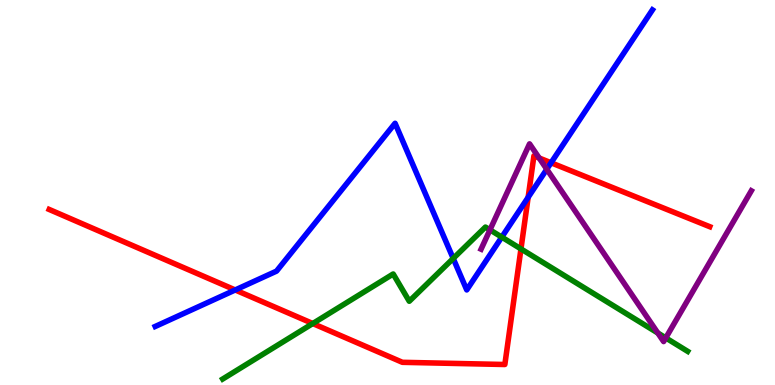[{'lines': ['blue', 'red'], 'intersections': [{'x': 3.04, 'y': 2.47}, {'x': 6.81, 'y': 4.87}, {'x': 7.11, 'y': 5.77}]}, {'lines': ['green', 'red'], 'intersections': [{'x': 4.04, 'y': 1.6}, {'x': 6.72, 'y': 3.53}]}, {'lines': ['purple', 'red'], 'intersections': [{'x': 6.96, 'y': 5.9}]}, {'lines': ['blue', 'green'], 'intersections': [{'x': 5.85, 'y': 3.29}, {'x': 6.47, 'y': 3.84}]}, {'lines': ['blue', 'purple'], 'intersections': [{'x': 7.06, 'y': 5.6}]}, {'lines': ['green', 'purple'], 'intersections': [{'x': 6.32, 'y': 4.03}, {'x': 8.49, 'y': 1.35}, {'x': 8.59, 'y': 1.22}]}]